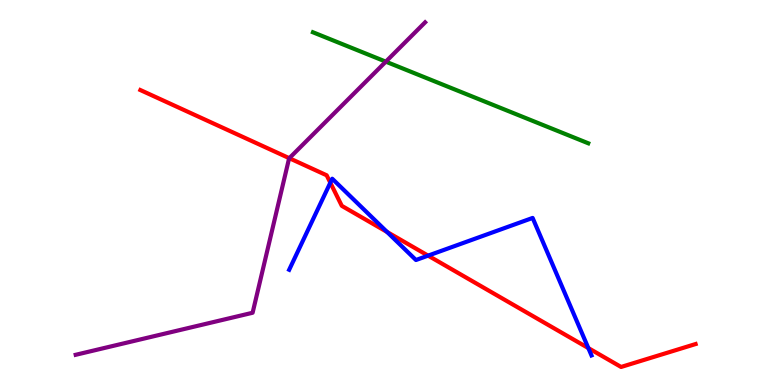[{'lines': ['blue', 'red'], 'intersections': [{'x': 4.26, 'y': 5.25}, {'x': 4.99, 'y': 3.97}, {'x': 5.52, 'y': 3.36}, {'x': 7.59, 'y': 0.959}]}, {'lines': ['green', 'red'], 'intersections': []}, {'lines': ['purple', 'red'], 'intersections': [{'x': 3.73, 'y': 5.89}]}, {'lines': ['blue', 'green'], 'intersections': []}, {'lines': ['blue', 'purple'], 'intersections': []}, {'lines': ['green', 'purple'], 'intersections': [{'x': 4.98, 'y': 8.4}]}]